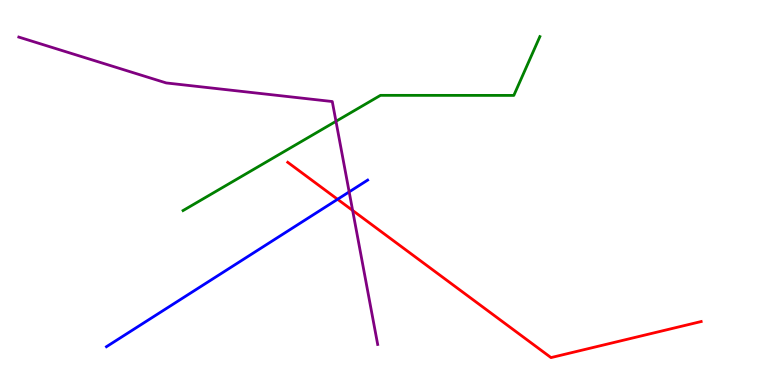[{'lines': ['blue', 'red'], 'intersections': [{'x': 4.36, 'y': 4.82}]}, {'lines': ['green', 'red'], 'intersections': []}, {'lines': ['purple', 'red'], 'intersections': [{'x': 4.55, 'y': 4.53}]}, {'lines': ['blue', 'green'], 'intersections': []}, {'lines': ['blue', 'purple'], 'intersections': [{'x': 4.51, 'y': 5.02}]}, {'lines': ['green', 'purple'], 'intersections': [{'x': 4.34, 'y': 6.85}]}]